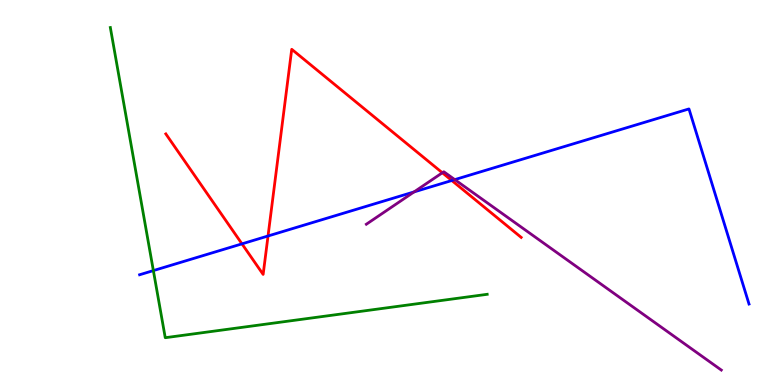[{'lines': ['blue', 'red'], 'intersections': [{'x': 3.12, 'y': 3.67}, {'x': 3.46, 'y': 3.87}, {'x': 5.83, 'y': 5.31}]}, {'lines': ['green', 'red'], 'intersections': []}, {'lines': ['purple', 'red'], 'intersections': [{'x': 5.71, 'y': 5.51}]}, {'lines': ['blue', 'green'], 'intersections': [{'x': 1.98, 'y': 2.97}]}, {'lines': ['blue', 'purple'], 'intersections': [{'x': 5.34, 'y': 5.02}, {'x': 5.87, 'y': 5.33}]}, {'lines': ['green', 'purple'], 'intersections': []}]